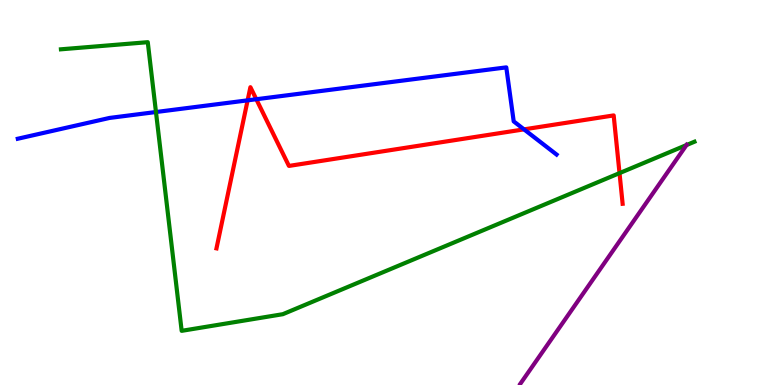[{'lines': ['blue', 'red'], 'intersections': [{'x': 3.2, 'y': 7.39}, {'x': 3.31, 'y': 7.42}, {'x': 6.76, 'y': 6.64}]}, {'lines': ['green', 'red'], 'intersections': [{'x': 7.99, 'y': 5.5}]}, {'lines': ['purple', 'red'], 'intersections': []}, {'lines': ['blue', 'green'], 'intersections': [{'x': 2.01, 'y': 7.09}]}, {'lines': ['blue', 'purple'], 'intersections': []}, {'lines': ['green', 'purple'], 'intersections': [{'x': 8.86, 'y': 6.23}]}]